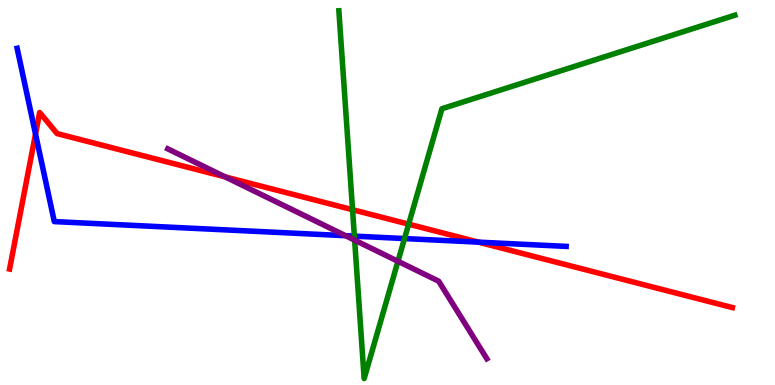[{'lines': ['blue', 'red'], 'intersections': [{'x': 0.458, 'y': 6.52}, {'x': 6.17, 'y': 3.71}]}, {'lines': ['green', 'red'], 'intersections': [{'x': 4.55, 'y': 4.55}, {'x': 5.27, 'y': 4.18}]}, {'lines': ['purple', 'red'], 'intersections': [{'x': 2.91, 'y': 5.41}]}, {'lines': ['blue', 'green'], 'intersections': [{'x': 4.57, 'y': 3.87}, {'x': 5.22, 'y': 3.8}]}, {'lines': ['blue', 'purple'], 'intersections': [{'x': 4.46, 'y': 3.88}]}, {'lines': ['green', 'purple'], 'intersections': [{'x': 4.58, 'y': 3.76}, {'x': 5.13, 'y': 3.21}]}]